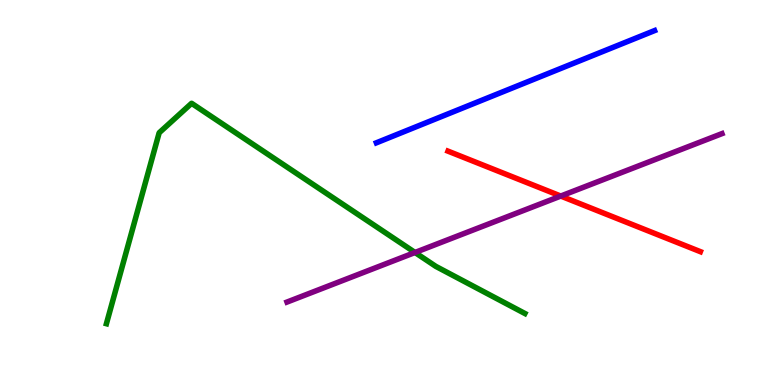[{'lines': ['blue', 'red'], 'intersections': []}, {'lines': ['green', 'red'], 'intersections': []}, {'lines': ['purple', 'red'], 'intersections': [{'x': 7.24, 'y': 4.91}]}, {'lines': ['blue', 'green'], 'intersections': []}, {'lines': ['blue', 'purple'], 'intersections': []}, {'lines': ['green', 'purple'], 'intersections': [{'x': 5.36, 'y': 3.44}]}]